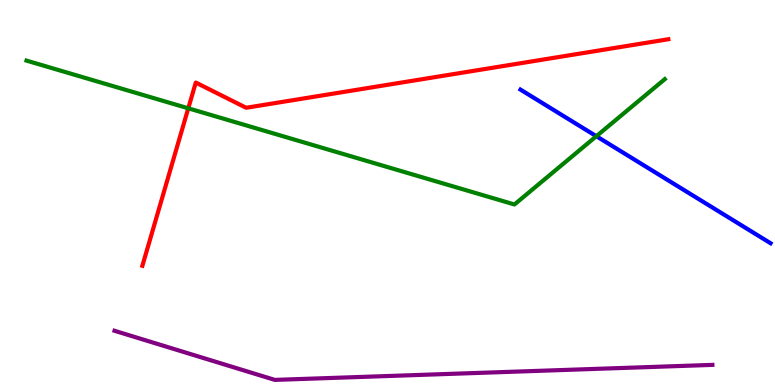[{'lines': ['blue', 'red'], 'intersections': []}, {'lines': ['green', 'red'], 'intersections': [{'x': 2.43, 'y': 7.19}]}, {'lines': ['purple', 'red'], 'intersections': []}, {'lines': ['blue', 'green'], 'intersections': [{'x': 7.69, 'y': 6.46}]}, {'lines': ['blue', 'purple'], 'intersections': []}, {'lines': ['green', 'purple'], 'intersections': []}]